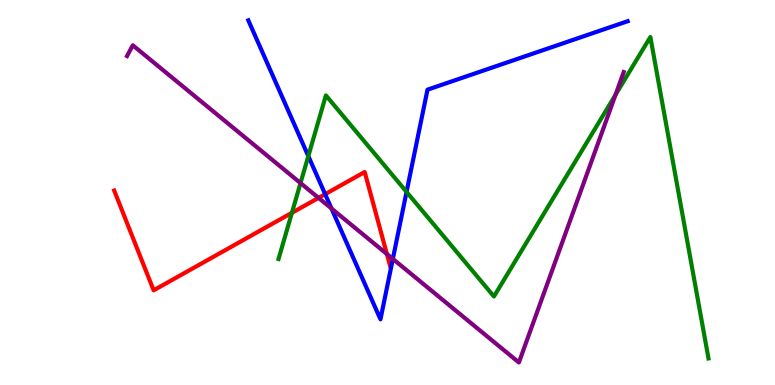[{'lines': ['blue', 'red'], 'intersections': [{'x': 4.2, 'y': 4.96}]}, {'lines': ['green', 'red'], 'intersections': [{'x': 3.77, 'y': 4.47}]}, {'lines': ['purple', 'red'], 'intersections': [{'x': 4.11, 'y': 4.86}, {'x': 4.99, 'y': 3.4}]}, {'lines': ['blue', 'green'], 'intersections': [{'x': 3.98, 'y': 5.95}, {'x': 5.25, 'y': 5.02}]}, {'lines': ['blue', 'purple'], 'intersections': [{'x': 4.28, 'y': 4.58}, {'x': 5.07, 'y': 3.28}]}, {'lines': ['green', 'purple'], 'intersections': [{'x': 3.88, 'y': 5.25}, {'x': 7.94, 'y': 7.54}]}]